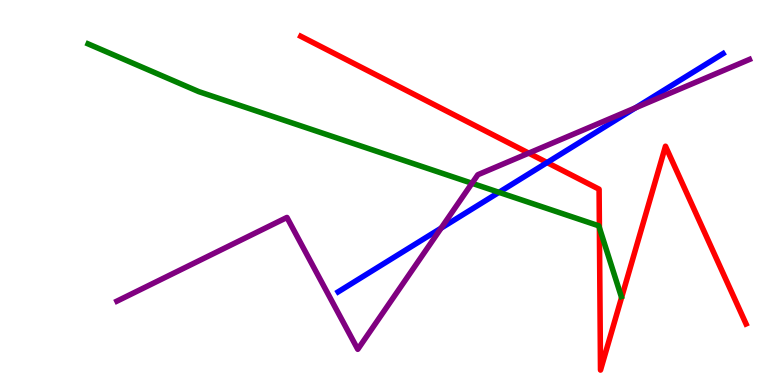[{'lines': ['blue', 'red'], 'intersections': [{'x': 7.06, 'y': 5.78}]}, {'lines': ['green', 'red'], 'intersections': [{'x': 7.73, 'y': 4.09}]}, {'lines': ['purple', 'red'], 'intersections': [{'x': 6.82, 'y': 6.02}]}, {'lines': ['blue', 'green'], 'intersections': [{'x': 6.44, 'y': 5.0}]}, {'lines': ['blue', 'purple'], 'intersections': [{'x': 5.69, 'y': 4.07}, {'x': 8.2, 'y': 7.2}]}, {'lines': ['green', 'purple'], 'intersections': [{'x': 6.09, 'y': 5.24}]}]